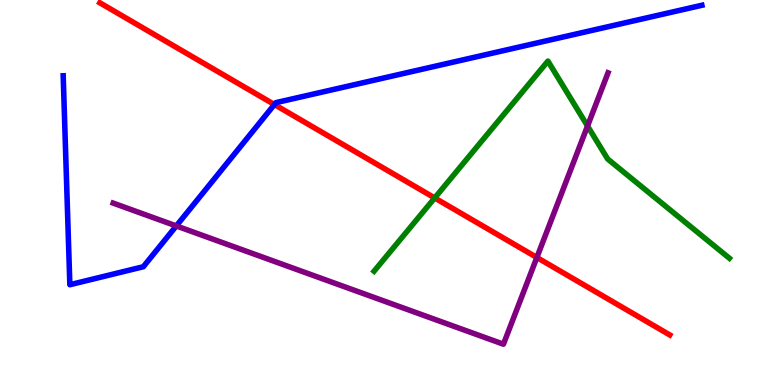[{'lines': ['blue', 'red'], 'intersections': [{'x': 3.54, 'y': 7.28}]}, {'lines': ['green', 'red'], 'intersections': [{'x': 5.61, 'y': 4.86}]}, {'lines': ['purple', 'red'], 'intersections': [{'x': 6.93, 'y': 3.31}]}, {'lines': ['blue', 'green'], 'intersections': []}, {'lines': ['blue', 'purple'], 'intersections': [{'x': 2.27, 'y': 4.13}]}, {'lines': ['green', 'purple'], 'intersections': [{'x': 7.58, 'y': 6.73}]}]